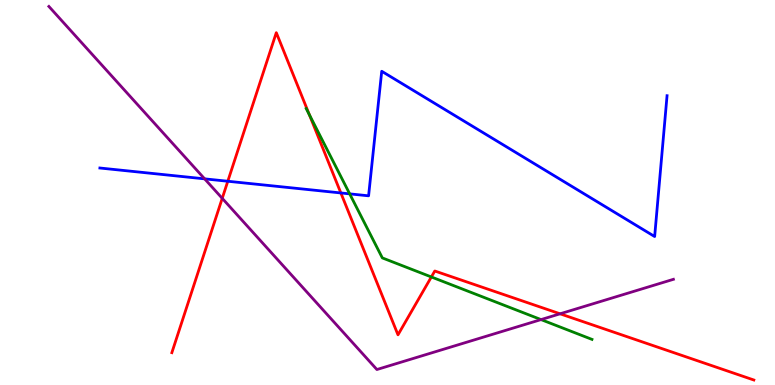[{'lines': ['blue', 'red'], 'intersections': [{'x': 2.94, 'y': 5.29}, {'x': 4.4, 'y': 4.99}]}, {'lines': ['green', 'red'], 'intersections': [{'x': 3.99, 'y': 7.02}, {'x': 5.57, 'y': 2.81}]}, {'lines': ['purple', 'red'], 'intersections': [{'x': 2.87, 'y': 4.85}, {'x': 7.23, 'y': 1.85}]}, {'lines': ['blue', 'green'], 'intersections': [{'x': 4.51, 'y': 4.96}]}, {'lines': ['blue', 'purple'], 'intersections': [{'x': 2.64, 'y': 5.35}]}, {'lines': ['green', 'purple'], 'intersections': [{'x': 6.98, 'y': 1.7}]}]